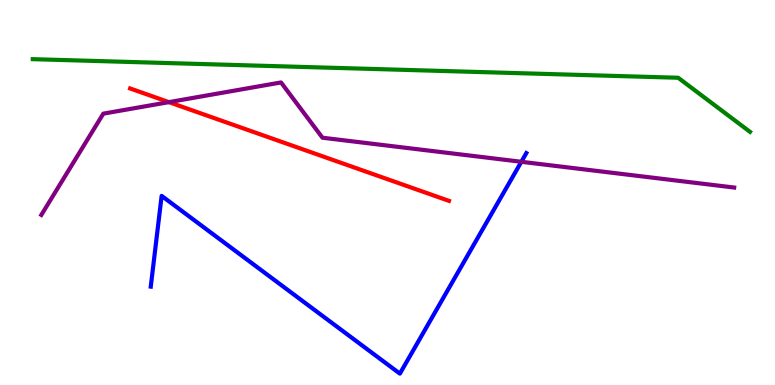[{'lines': ['blue', 'red'], 'intersections': []}, {'lines': ['green', 'red'], 'intersections': []}, {'lines': ['purple', 'red'], 'intersections': [{'x': 2.18, 'y': 7.35}]}, {'lines': ['blue', 'green'], 'intersections': []}, {'lines': ['blue', 'purple'], 'intersections': [{'x': 6.73, 'y': 5.8}]}, {'lines': ['green', 'purple'], 'intersections': []}]